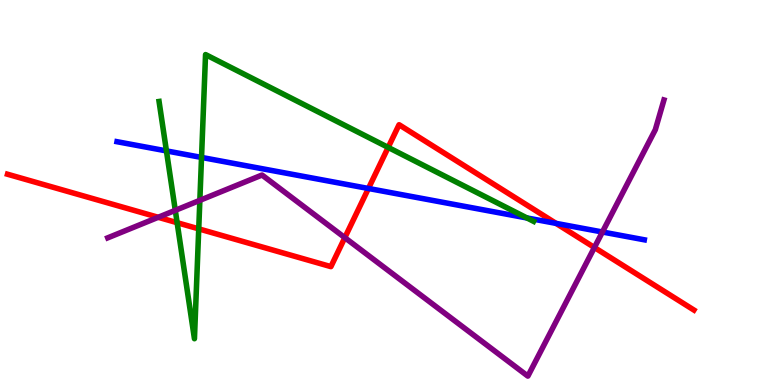[{'lines': ['blue', 'red'], 'intersections': [{'x': 4.75, 'y': 5.1}, {'x': 7.17, 'y': 4.2}]}, {'lines': ['green', 'red'], 'intersections': [{'x': 2.29, 'y': 4.22}, {'x': 2.56, 'y': 4.06}, {'x': 5.01, 'y': 6.17}]}, {'lines': ['purple', 'red'], 'intersections': [{'x': 2.04, 'y': 4.36}, {'x': 4.45, 'y': 3.83}, {'x': 7.67, 'y': 3.57}]}, {'lines': ['blue', 'green'], 'intersections': [{'x': 2.15, 'y': 6.08}, {'x': 2.6, 'y': 5.91}, {'x': 6.8, 'y': 4.34}]}, {'lines': ['blue', 'purple'], 'intersections': [{'x': 7.77, 'y': 3.97}]}, {'lines': ['green', 'purple'], 'intersections': [{'x': 2.26, 'y': 4.54}, {'x': 2.58, 'y': 4.8}]}]